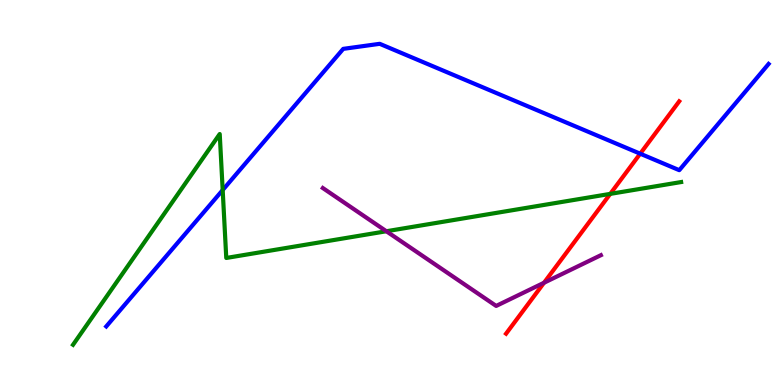[{'lines': ['blue', 'red'], 'intersections': [{'x': 8.26, 'y': 6.01}]}, {'lines': ['green', 'red'], 'intersections': [{'x': 7.87, 'y': 4.96}]}, {'lines': ['purple', 'red'], 'intersections': [{'x': 7.02, 'y': 2.66}]}, {'lines': ['blue', 'green'], 'intersections': [{'x': 2.87, 'y': 5.06}]}, {'lines': ['blue', 'purple'], 'intersections': []}, {'lines': ['green', 'purple'], 'intersections': [{'x': 4.99, 'y': 3.99}]}]